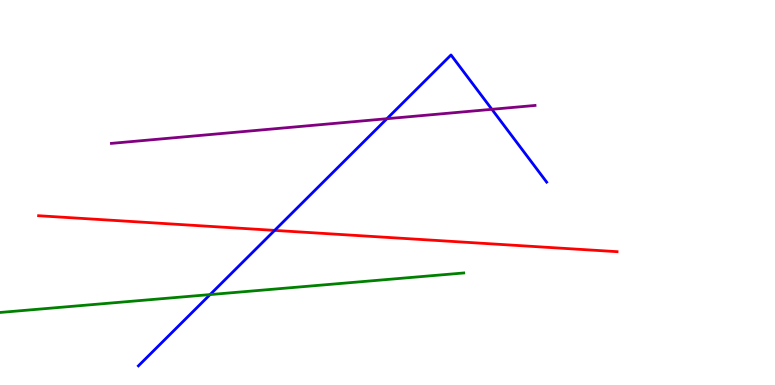[{'lines': ['blue', 'red'], 'intersections': [{'x': 3.54, 'y': 4.02}]}, {'lines': ['green', 'red'], 'intersections': []}, {'lines': ['purple', 'red'], 'intersections': []}, {'lines': ['blue', 'green'], 'intersections': [{'x': 2.71, 'y': 2.35}]}, {'lines': ['blue', 'purple'], 'intersections': [{'x': 4.99, 'y': 6.92}, {'x': 6.35, 'y': 7.16}]}, {'lines': ['green', 'purple'], 'intersections': []}]